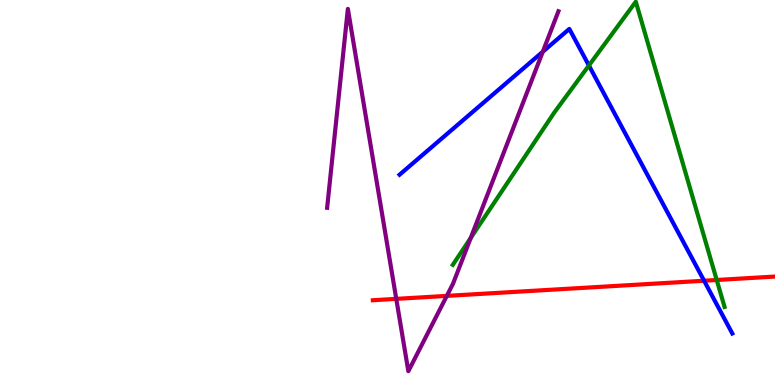[{'lines': ['blue', 'red'], 'intersections': [{'x': 9.08, 'y': 2.71}]}, {'lines': ['green', 'red'], 'intersections': [{'x': 9.25, 'y': 2.73}]}, {'lines': ['purple', 'red'], 'intersections': [{'x': 5.11, 'y': 2.24}, {'x': 5.77, 'y': 2.31}]}, {'lines': ['blue', 'green'], 'intersections': [{'x': 7.6, 'y': 8.3}]}, {'lines': ['blue', 'purple'], 'intersections': [{'x': 7.0, 'y': 8.66}]}, {'lines': ['green', 'purple'], 'intersections': [{'x': 6.07, 'y': 3.82}]}]